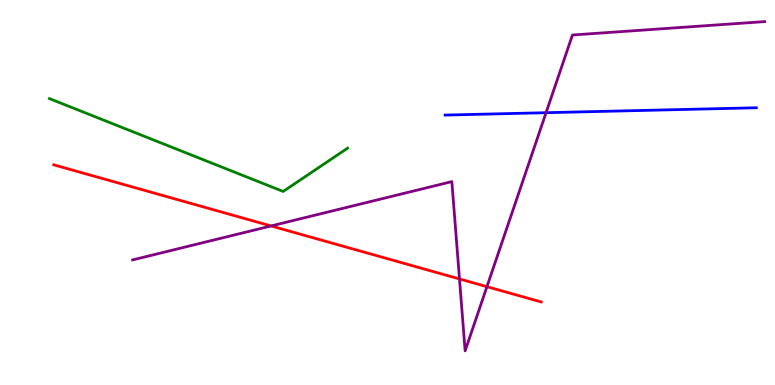[{'lines': ['blue', 'red'], 'intersections': []}, {'lines': ['green', 'red'], 'intersections': []}, {'lines': ['purple', 'red'], 'intersections': [{'x': 3.5, 'y': 4.13}, {'x': 5.93, 'y': 2.75}, {'x': 6.28, 'y': 2.55}]}, {'lines': ['blue', 'green'], 'intersections': []}, {'lines': ['blue', 'purple'], 'intersections': [{'x': 7.05, 'y': 7.07}]}, {'lines': ['green', 'purple'], 'intersections': []}]